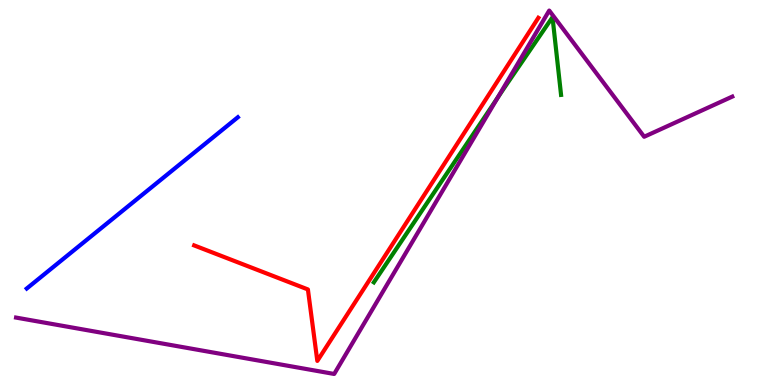[{'lines': ['blue', 'red'], 'intersections': []}, {'lines': ['green', 'red'], 'intersections': []}, {'lines': ['purple', 'red'], 'intersections': []}, {'lines': ['blue', 'green'], 'intersections': []}, {'lines': ['blue', 'purple'], 'intersections': []}, {'lines': ['green', 'purple'], 'intersections': [{'x': 6.42, 'y': 7.46}]}]